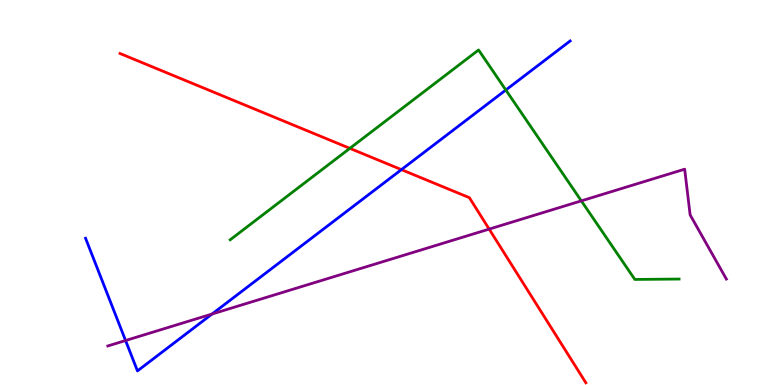[{'lines': ['blue', 'red'], 'intersections': [{'x': 5.18, 'y': 5.59}]}, {'lines': ['green', 'red'], 'intersections': [{'x': 4.51, 'y': 6.15}]}, {'lines': ['purple', 'red'], 'intersections': [{'x': 6.31, 'y': 4.05}]}, {'lines': ['blue', 'green'], 'intersections': [{'x': 6.53, 'y': 7.66}]}, {'lines': ['blue', 'purple'], 'intersections': [{'x': 1.62, 'y': 1.16}, {'x': 2.74, 'y': 1.84}]}, {'lines': ['green', 'purple'], 'intersections': [{'x': 7.5, 'y': 4.78}]}]